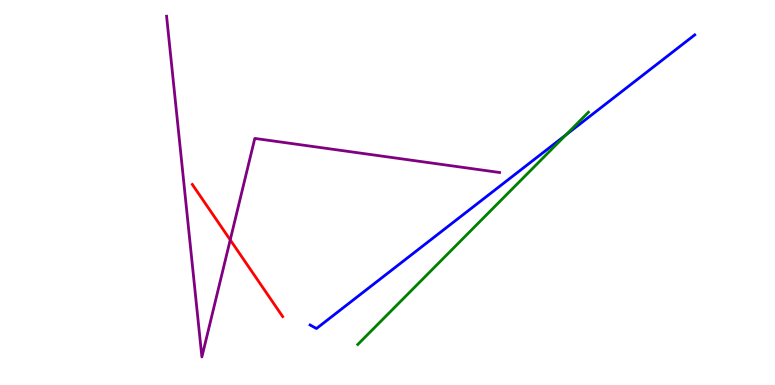[{'lines': ['blue', 'red'], 'intersections': []}, {'lines': ['green', 'red'], 'intersections': []}, {'lines': ['purple', 'red'], 'intersections': [{'x': 2.97, 'y': 3.77}]}, {'lines': ['blue', 'green'], 'intersections': [{'x': 7.3, 'y': 6.5}]}, {'lines': ['blue', 'purple'], 'intersections': []}, {'lines': ['green', 'purple'], 'intersections': []}]